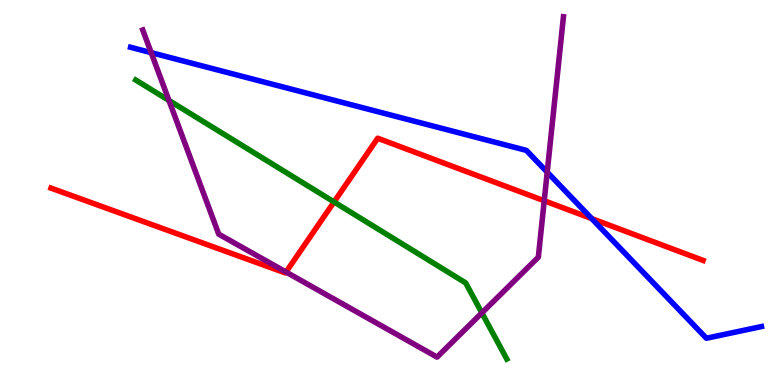[{'lines': ['blue', 'red'], 'intersections': [{'x': 7.64, 'y': 4.32}]}, {'lines': ['green', 'red'], 'intersections': [{'x': 4.31, 'y': 4.75}]}, {'lines': ['purple', 'red'], 'intersections': [{'x': 3.69, 'y': 2.93}, {'x': 7.02, 'y': 4.79}]}, {'lines': ['blue', 'green'], 'intersections': []}, {'lines': ['blue', 'purple'], 'intersections': [{'x': 1.95, 'y': 8.63}, {'x': 7.06, 'y': 5.53}]}, {'lines': ['green', 'purple'], 'intersections': [{'x': 2.18, 'y': 7.39}, {'x': 6.22, 'y': 1.87}]}]